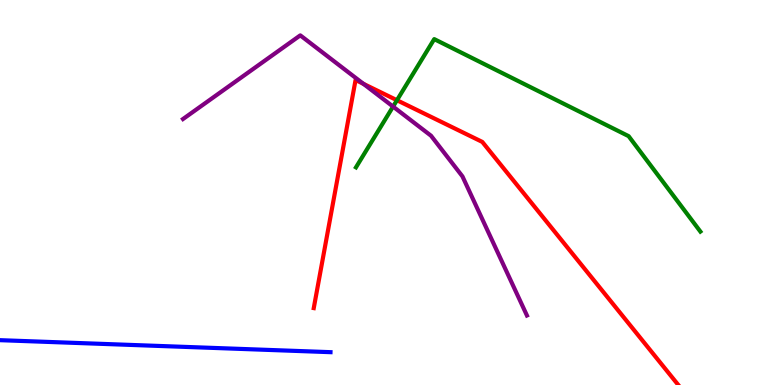[{'lines': ['blue', 'red'], 'intersections': []}, {'lines': ['green', 'red'], 'intersections': [{'x': 5.12, 'y': 7.4}]}, {'lines': ['purple', 'red'], 'intersections': [{'x': 4.69, 'y': 7.82}]}, {'lines': ['blue', 'green'], 'intersections': []}, {'lines': ['blue', 'purple'], 'intersections': []}, {'lines': ['green', 'purple'], 'intersections': [{'x': 5.07, 'y': 7.23}]}]